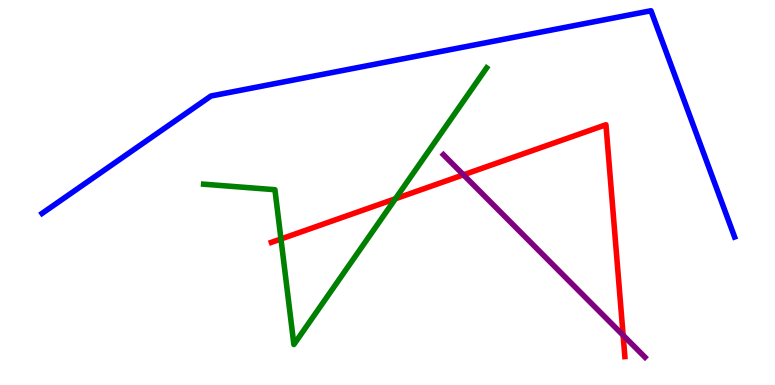[{'lines': ['blue', 'red'], 'intersections': []}, {'lines': ['green', 'red'], 'intersections': [{'x': 3.63, 'y': 3.79}, {'x': 5.1, 'y': 4.84}]}, {'lines': ['purple', 'red'], 'intersections': [{'x': 5.98, 'y': 5.46}, {'x': 8.04, 'y': 1.29}]}, {'lines': ['blue', 'green'], 'intersections': []}, {'lines': ['blue', 'purple'], 'intersections': []}, {'lines': ['green', 'purple'], 'intersections': []}]